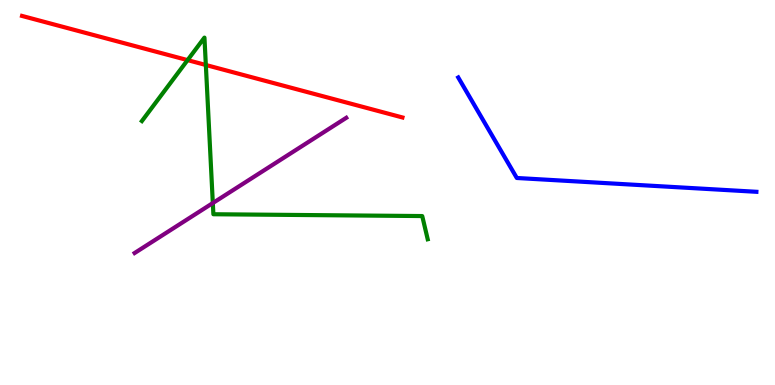[{'lines': ['blue', 'red'], 'intersections': []}, {'lines': ['green', 'red'], 'intersections': [{'x': 2.42, 'y': 8.44}, {'x': 2.66, 'y': 8.31}]}, {'lines': ['purple', 'red'], 'intersections': []}, {'lines': ['blue', 'green'], 'intersections': []}, {'lines': ['blue', 'purple'], 'intersections': []}, {'lines': ['green', 'purple'], 'intersections': [{'x': 2.75, 'y': 4.73}]}]